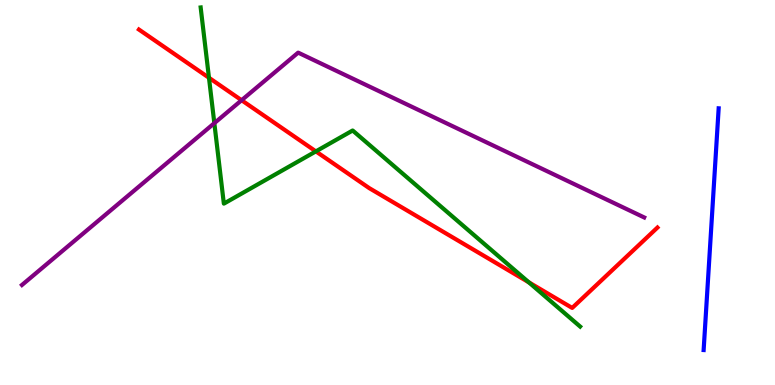[{'lines': ['blue', 'red'], 'intersections': []}, {'lines': ['green', 'red'], 'intersections': [{'x': 2.7, 'y': 7.98}, {'x': 4.08, 'y': 6.07}, {'x': 6.82, 'y': 2.67}]}, {'lines': ['purple', 'red'], 'intersections': [{'x': 3.12, 'y': 7.4}]}, {'lines': ['blue', 'green'], 'intersections': []}, {'lines': ['blue', 'purple'], 'intersections': []}, {'lines': ['green', 'purple'], 'intersections': [{'x': 2.77, 'y': 6.8}]}]